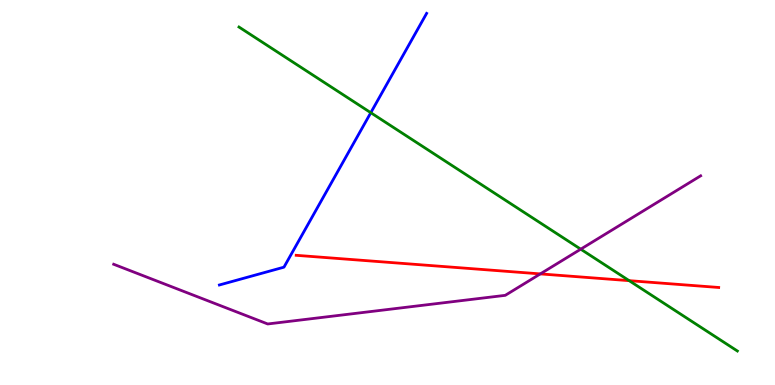[{'lines': ['blue', 'red'], 'intersections': []}, {'lines': ['green', 'red'], 'intersections': [{'x': 8.12, 'y': 2.71}]}, {'lines': ['purple', 'red'], 'intersections': [{'x': 6.97, 'y': 2.89}]}, {'lines': ['blue', 'green'], 'intersections': [{'x': 4.78, 'y': 7.07}]}, {'lines': ['blue', 'purple'], 'intersections': []}, {'lines': ['green', 'purple'], 'intersections': [{'x': 7.49, 'y': 3.53}]}]